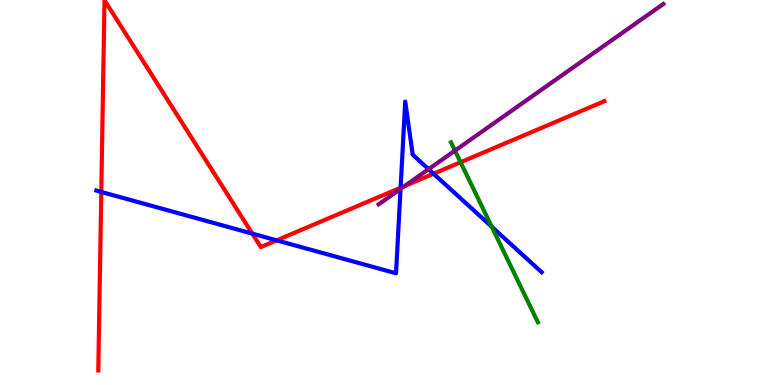[{'lines': ['blue', 'red'], 'intersections': [{'x': 1.31, 'y': 5.01}, {'x': 3.26, 'y': 3.93}, {'x': 3.57, 'y': 3.76}, {'x': 5.17, 'y': 5.12}, {'x': 5.59, 'y': 5.49}]}, {'lines': ['green', 'red'], 'intersections': [{'x': 5.94, 'y': 5.79}]}, {'lines': ['purple', 'red'], 'intersections': [{'x': 5.22, 'y': 5.17}]}, {'lines': ['blue', 'green'], 'intersections': [{'x': 6.34, 'y': 4.11}]}, {'lines': ['blue', 'purple'], 'intersections': [{'x': 5.17, 'y': 5.09}, {'x': 5.53, 'y': 5.61}]}, {'lines': ['green', 'purple'], 'intersections': [{'x': 5.87, 'y': 6.09}]}]